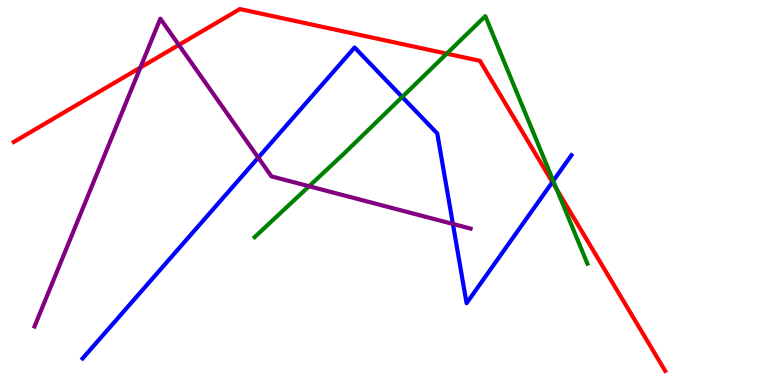[{'lines': ['blue', 'red'], 'intersections': [{'x': 7.13, 'y': 5.27}]}, {'lines': ['green', 'red'], 'intersections': [{'x': 5.76, 'y': 8.61}, {'x': 7.18, 'y': 5.08}]}, {'lines': ['purple', 'red'], 'intersections': [{'x': 1.81, 'y': 8.25}, {'x': 2.31, 'y': 8.83}]}, {'lines': ['blue', 'green'], 'intersections': [{'x': 5.19, 'y': 7.48}, {'x': 7.14, 'y': 5.3}]}, {'lines': ['blue', 'purple'], 'intersections': [{'x': 3.33, 'y': 5.91}, {'x': 5.84, 'y': 4.18}]}, {'lines': ['green', 'purple'], 'intersections': [{'x': 3.99, 'y': 5.16}]}]